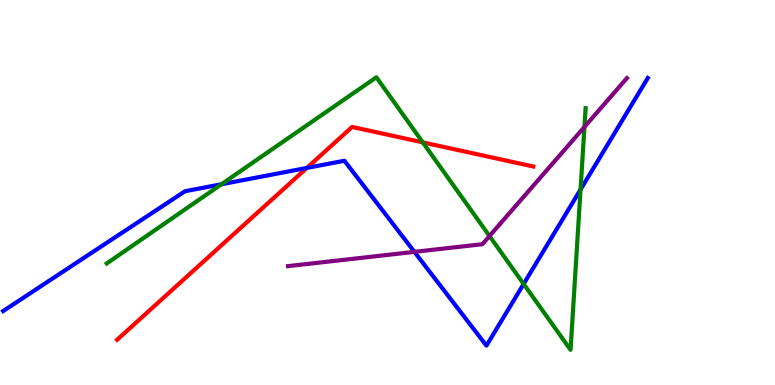[{'lines': ['blue', 'red'], 'intersections': [{'x': 3.96, 'y': 5.64}]}, {'lines': ['green', 'red'], 'intersections': [{'x': 5.45, 'y': 6.3}]}, {'lines': ['purple', 'red'], 'intersections': []}, {'lines': ['blue', 'green'], 'intersections': [{'x': 2.86, 'y': 5.21}, {'x': 6.76, 'y': 2.62}, {'x': 7.49, 'y': 5.08}]}, {'lines': ['blue', 'purple'], 'intersections': [{'x': 5.35, 'y': 3.46}]}, {'lines': ['green', 'purple'], 'intersections': [{'x': 6.32, 'y': 3.87}, {'x': 7.54, 'y': 6.7}]}]